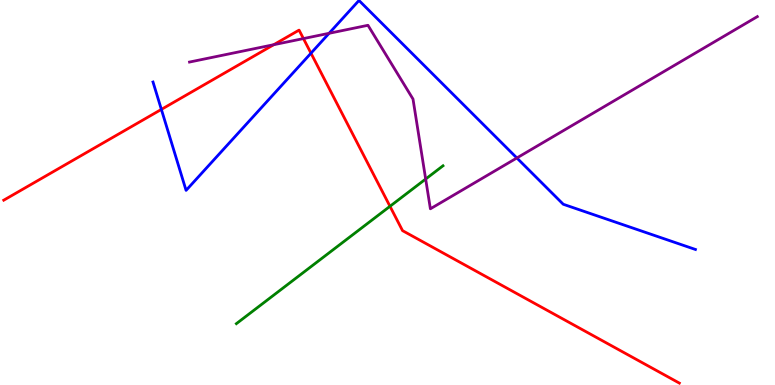[{'lines': ['blue', 'red'], 'intersections': [{'x': 2.08, 'y': 7.16}, {'x': 4.01, 'y': 8.62}]}, {'lines': ['green', 'red'], 'intersections': [{'x': 5.03, 'y': 4.64}]}, {'lines': ['purple', 'red'], 'intersections': [{'x': 3.53, 'y': 8.84}, {'x': 3.92, 'y': 9.0}]}, {'lines': ['blue', 'green'], 'intersections': []}, {'lines': ['blue', 'purple'], 'intersections': [{'x': 4.25, 'y': 9.14}, {'x': 6.67, 'y': 5.9}]}, {'lines': ['green', 'purple'], 'intersections': [{'x': 5.49, 'y': 5.35}]}]